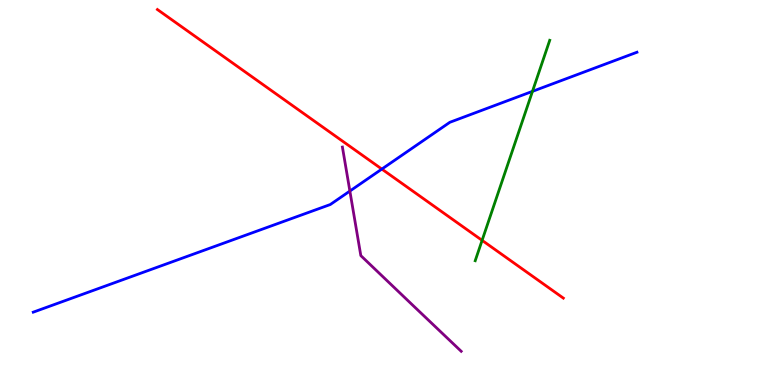[{'lines': ['blue', 'red'], 'intersections': [{'x': 4.93, 'y': 5.61}]}, {'lines': ['green', 'red'], 'intersections': [{'x': 6.22, 'y': 3.76}]}, {'lines': ['purple', 'red'], 'intersections': []}, {'lines': ['blue', 'green'], 'intersections': [{'x': 6.87, 'y': 7.63}]}, {'lines': ['blue', 'purple'], 'intersections': [{'x': 4.51, 'y': 5.04}]}, {'lines': ['green', 'purple'], 'intersections': []}]